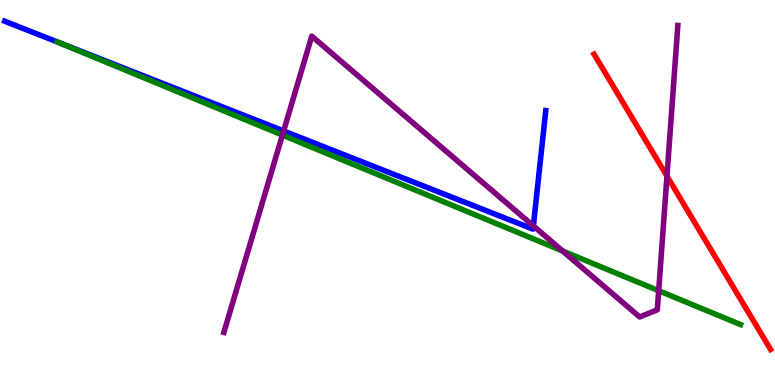[{'lines': ['blue', 'red'], 'intersections': []}, {'lines': ['green', 'red'], 'intersections': []}, {'lines': ['purple', 'red'], 'intersections': [{'x': 8.61, 'y': 5.43}]}, {'lines': ['blue', 'green'], 'intersections': []}, {'lines': ['blue', 'purple'], 'intersections': [{'x': 3.66, 'y': 6.6}, {'x': 6.88, 'y': 4.13}]}, {'lines': ['green', 'purple'], 'intersections': [{'x': 3.64, 'y': 6.49}, {'x': 7.26, 'y': 3.48}, {'x': 8.5, 'y': 2.45}]}]